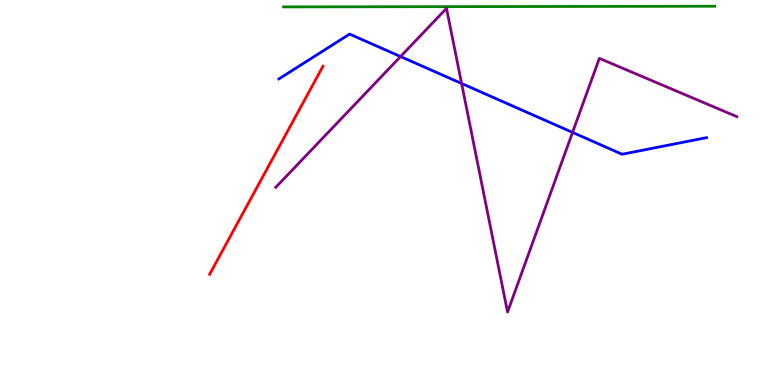[{'lines': ['blue', 'red'], 'intersections': []}, {'lines': ['green', 'red'], 'intersections': []}, {'lines': ['purple', 'red'], 'intersections': []}, {'lines': ['blue', 'green'], 'intersections': []}, {'lines': ['blue', 'purple'], 'intersections': [{'x': 5.17, 'y': 8.53}, {'x': 5.96, 'y': 7.83}, {'x': 7.39, 'y': 6.56}]}, {'lines': ['green', 'purple'], 'intersections': []}]